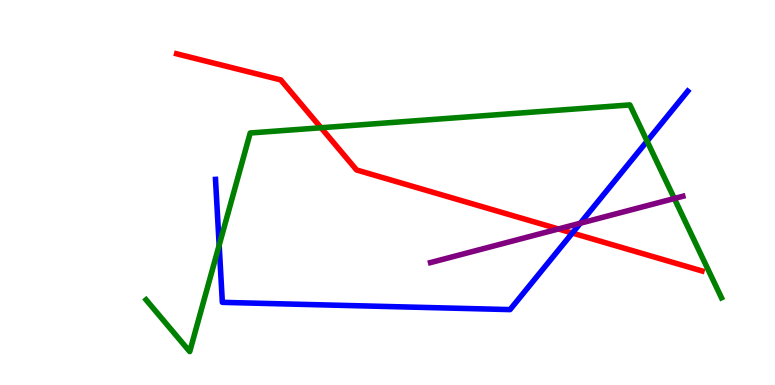[{'lines': ['blue', 'red'], 'intersections': [{'x': 7.38, 'y': 3.95}]}, {'lines': ['green', 'red'], 'intersections': [{'x': 4.14, 'y': 6.68}]}, {'lines': ['purple', 'red'], 'intersections': [{'x': 7.21, 'y': 4.05}]}, {'lines': ['blue', 'green'], 'intersections': [{'x': 2.83, 'y': 3.63}, {'x': 8.35, 'y': 6.33}]}, {'lines': ['blue', 'purple'], 'intersections': [{'x': 7.49, 'y': 4.2}]}, {'lines': ['green', 'purple'], 'intersections': [{'x': 8.7, 'y': 4.84}]}]